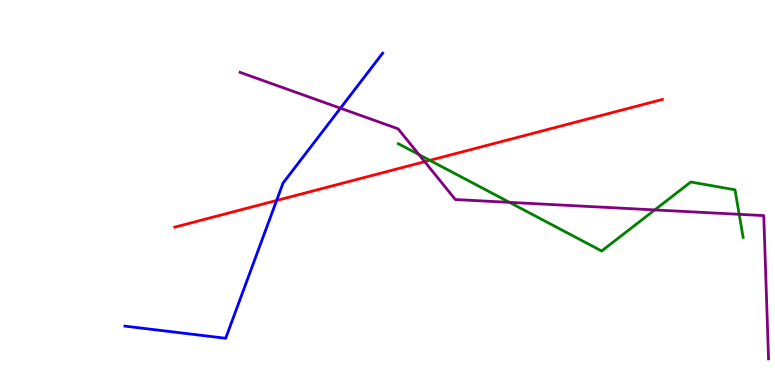[{'lines': ['blue', 'red'], 'intersections': [{'x': 3.57, 'y': 4.79}]}, {'lines': ['green', 'red'], 'intersections': [{'x': 5.55, 'y': 5.84}]}, {'lines': ['purple', 'red'], 'intersections': [{'x': 5.48, 'y': 5.8}]}, {'lines': ['blue', 'green'], 'intersections': []}, {'lines': ['blue', 'purple'], 'intersections': [{'x': 4.39, 'y': 7.19}]}, {'lines': ['green', 'purple'], 'intersections': [{'x': 5.41, 'y': 5.98}, {'x': 6.57, 'y': 4.74}, {'x': 8.45, 'y': 4.55}, {'x': 9.54, 'y': 4.43}]}]